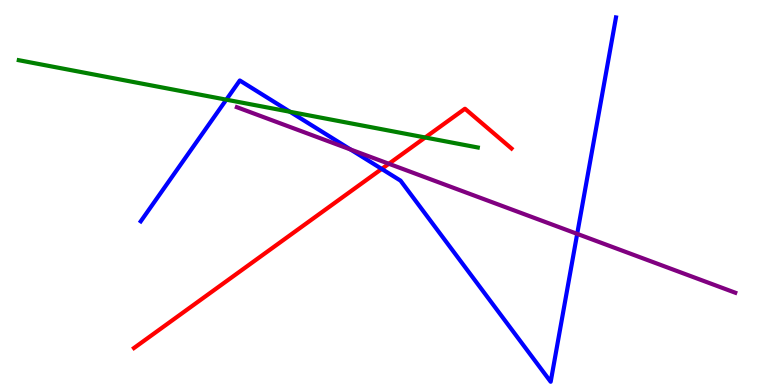[{'lines': ['blue', 'red'], 'intersections': [{'x': 4.93, 'y': 5.61}]}, {'lines': ['green', 'red'], 'intersections': [{'x': 5.49, 'y': 6.43}]}, {'lines': ['purple', 'red'], 'intersections': [{'x': 5.02, 'y': 5.75}]}, {'lines': ['blue', 'green'], 'intersections': [{'x': 2.92, 'y': 7.41}, {'x': 3.74, 'y': 7.1}]}, {'lines': ['blue', 'purple'], 'intersections': [{'x': 4.52, 'y': 6.12}, {'x': 7.45, 'y': 3.93}]}, {'lines': ['green', 'purple'], 'intersections': []}]